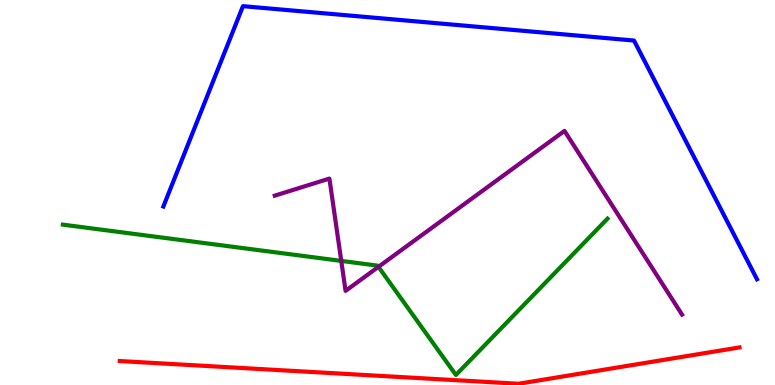[{'lines': ['blue', 'red'], 'intersections': []}, {'lines': ['green', 'red'], 'intersections': []}, {'lines': ['purple', 'red'], 'intersections': []}, {'lines': ['blue', 'green'], 'intersections': []}, {'lines': ['blue', 'purple'], 'intersections': []}, {'lines': ['green', 'purple'], 'intersections': [{'x': 4.4, 'y': 3.22}, {'x': 4.88, 'y': 3.07}]}]